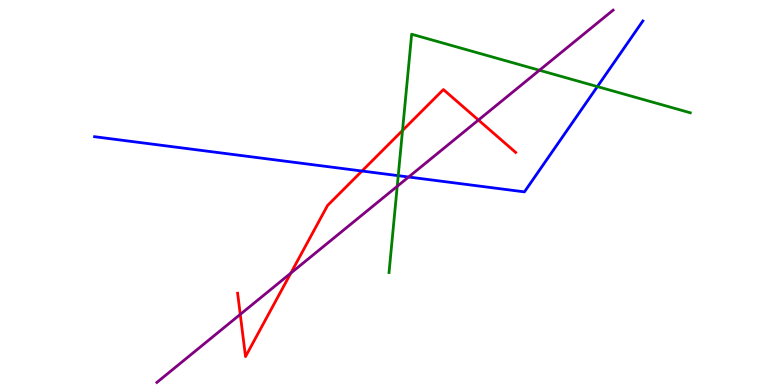[{'lines': ['blue', 'red'], 'intersections': [{'x': 4.67, 'y': 5.56}]}, {'lines': ['green', 'red'], 'intersections': [{'x': 5.19, 'y': 6.61}]}, {'lines': ['purple', 'red'], 'intersections': [{'x': 3.1, 'y': 1.83}, {'x': 3.75, 'y': 2.91}, {'x': 6.17, 'y': 6.88}]}, {'lines': ['blue', 'green'], 'intersections': [{'x': 5.14, 'y': 5.44}, {'x': 7.71, 'y': 7.75}]}, {'lines': ['blue', 'purple'], 'intersections': [{'x': 5.27, 'y': 5.4}]}, {'lines': ['green', 'purple'], 'intersections': [{'x': 5.13, 'y': 5.16}, {'x': 6.96, 'y': 8.18}]}]